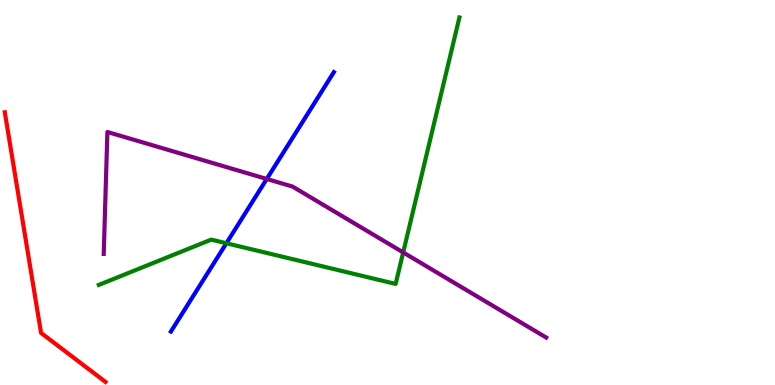[{'lines': ['blue', 'red'], 'intersections': []}, {'lines': ['green', 'red'], 'intersections': []}, {'lines': ['purple', 'red'], 'intersections': []}, {'lines': ['blue', 'green'], 'intersections': [{'x': 2.92, 'y': 3.68}]}, {'lines': ['blue', 'purple'], 'intersections': [{'x': 3.44, 'y': 5.35}]}, {'lines': ['green', 'purple'], 'intersections': [{'x': 5.2, 'y': 3.44}]}]